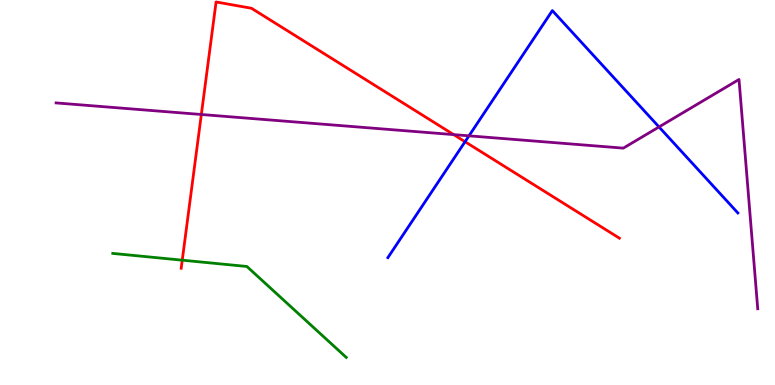[{'lines': ['blue', 'red'], 'intersections': [{'x': 6.0, 'y': 6.32}]}, {'lines': ['green', 'red'], 'intersections': [{'x': 2.35, 'y': 3.24}]}, {'lines': ['purple', 'red'], 'intersections': [{'x': 2.6, 'y': 7.03}, {'x': 5.85, 'y': 6.5}]}, {'lines': ['blue', 'green'], 'intersections': []}, {'lines': ['blue', 'purple'], 'intersections': [{'x': 6.05, 'y': 6.47}, {'x': 8.5, 'y': 6.7}]}, {'lines': ['green', 'purple'], 'intersections': []}]